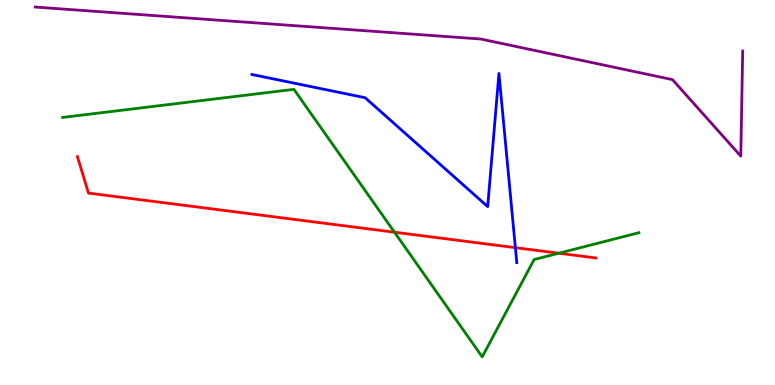[{'lines': ['blue', 'red'], 'intersections': [{'x': 6.65, 'y': 3.57}]}, {'lines': ['green', 'red'], 'intersections': [{'x': 5.09, 'y': 3.97}, {'x': 7.21, 'y': 3.42}]}, {'lines': ['purple', 'red'], 'intersections': []}, {'lines': ['blue', 'green'], 'intersections': []}, {'lines': ['blue', 'purple'], 'intersections': []}, {'lines': ['green', 'purple'], 'intersections': []}]